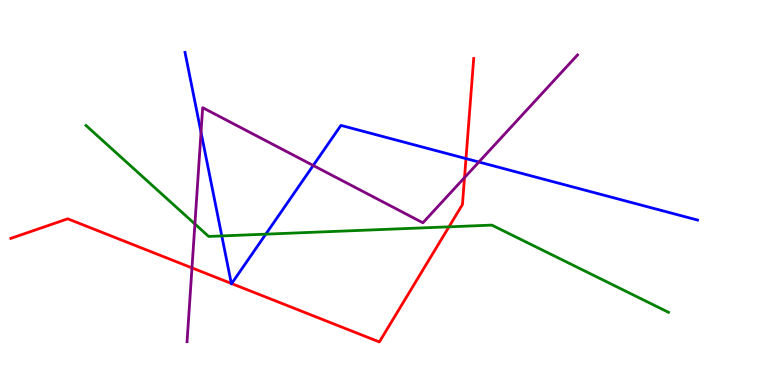[{'lines': ['blue', 'red'], 'intersections': [{'x': 2.98, 'y': 2.64}, {'x': 2.99, 'y': 2.63}, {'x': 6.01, 'y': 5.88}]}, {'lines': ['green', 'red'], 'intersections': [{'x': 5.79, 'y': 4.11}]}, {'lines': ['purple', 'red'], 'intersections': [{'x': 2.48, 'y': 3.04}, {'x': 5.99, 'y': 5.39}]}, {'lines': ['blue', 'green'], 'intersections': [{'x': 2.86, 'y': 3.87}, {'x': 3.43, 'y': 3.92}]}, {'lines': ['blue', 'purple'], 'intersections': [{'x': 2.59, 'y': 6.56}, {'x': 4.04, 'y': 5.7}, {'x': 6.18, 'y': 5.79}]}, {'lines': ['green', 'purple'], 'intersections': [{'x': 2.51, 'y': 4.18}]}]